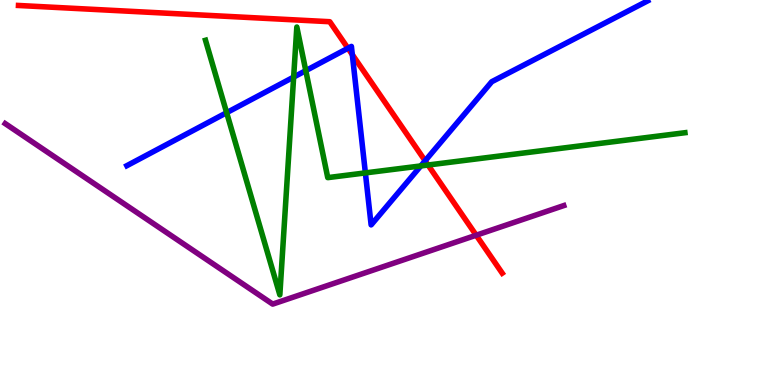[{'lines': ['blue', 'red'], 'intersections': [{'x': 4.49, 'y': 8.75}, {'x': 4.55, 'y': 8.58}, {'x': 5.49, 'y': 5.82}]}, {'lines': ['green', 'red'], 'intersections': [{'x': 5.52, 'y': 5.71}]}, {'lines': ['purple', 'red'], 'intersections': [{'x': 6.14, 'y': 3.89}]}, {'lines': ['blue', 'green'], 'intersections': [{'x': 2.92, 'y': 7.07}, {'x': 3.79, 'y': 8.0}, {'x': 3.95, 'y': 8.17}, {'x': 4.71, 'y': 5.51}, {'x': 5.43, 'y': 5.69}]}, {'lines': ['blue', 'purple'], 'intersections': []}, {'lines': ['green', 'purple'], 'intersections': []}]